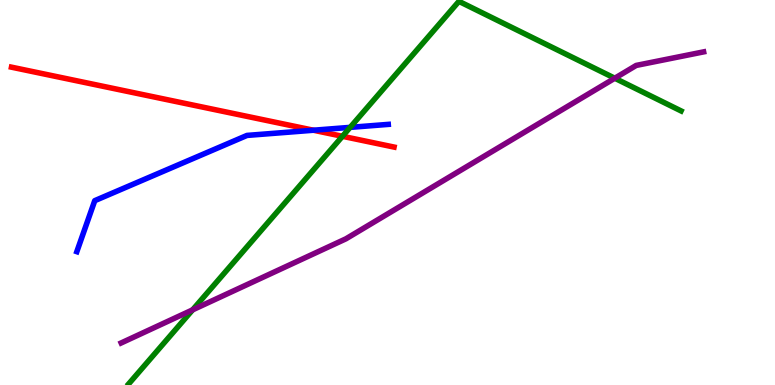[{'lines': ['blue', 'red'], 'intersections': [{'x': 4.04, 'y': 6.62}]}, {'lines': ['green', 'red'], 'intersections': [{'x': 4.42, 'y': 6.46}]}, {'lines': ['purple', 'red'], 'intersections': []}, {'lines': ['blue', 'green'], 'intersections': [{'x': 4.52, 'y': 6.69}]}, {'lines': ['blue', 'purple'], 'intersections': []}, {'lines': ['green', 'purple'], 'intersections': [{'x': 2.49, 'y': 1.95}, {'x': 7.93, 'y': 7.97}]}]